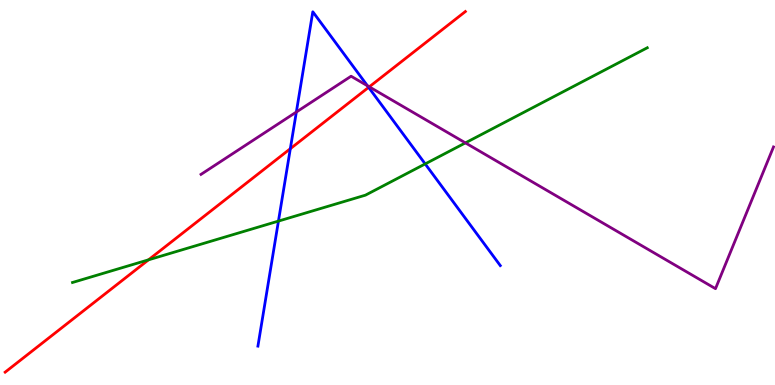[{'lines': ['blue', 'red'], 'intersections': [{'x': 3.75, 'y': 6.14}, {'x': 4.76, 'y': 7.73}]}, {'lines': ['green', 'red'], 'intersections': [{'x': 1.92, 'y': 3.25}]}, {'lines': ['purple', 'red'], 'intersections': [{'x': 4.76, 'y': 7.74}]}, {'lines': ['blue', 'green'], 'intersections': [{'x': 3.59, 'y': 4.26}, {'x': 5.49, 'y': 5.74}]}, {'lines': ['blue', 'purple'], 'intersections': [{'x': 3.82, 'y': 7.09}, {'x': 4.74, 'y': 7.77}]}, {'lines': ['green', 'purple'], 'intersections': [{'x': 6.01, 'y': 6.29}]}]